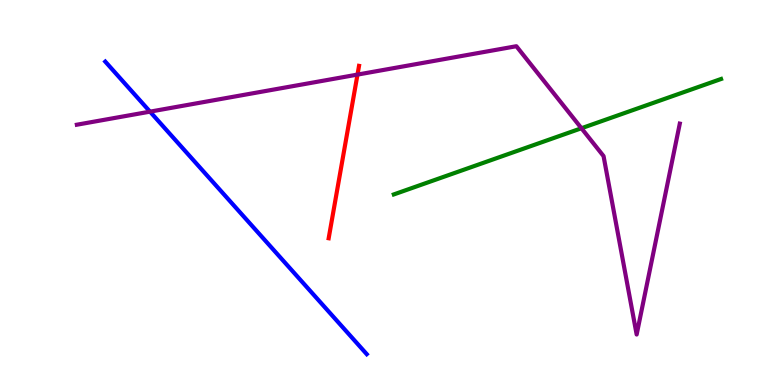[{'lines': ['blue', 'red'], 'intersections': []}, {'lines': ['green', 'red'], 'intersections': []}, {'lines': ['purple', 'red'], 'intersections': [{'x': 4.61, 'y': 8.06}]}, {'lines': ['blue', 'green'], 'intersections': []}, {'lines': ['blue', 'purple'], 'intersections': [{'x': 1.94, 'y': 7.1}]}, {'lines': ['green', 'purple'], 'intersections': [{'x': 7.5, 'y': 6.67}]}]